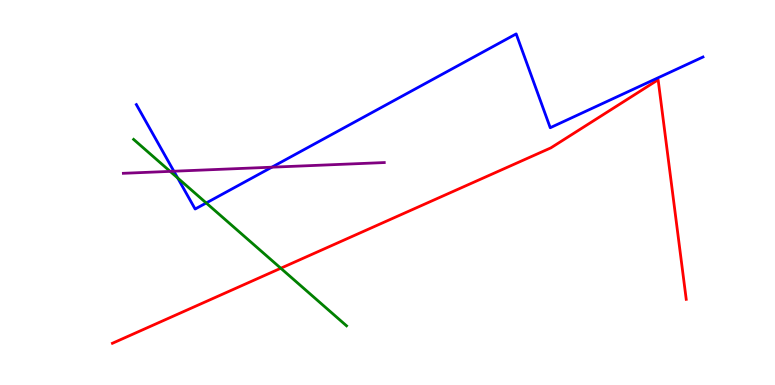[{'lines': ['blue', 'red'], 'intersections': []}, {'lines': ['green', 'red'], 'intersections': [{'x': 3.62, 'y': 3.03}]}, {'lines': ['purple', 'red'], 'intersections': []}, {'lines': ['blue', 'green'], 'intersections': [{'x': 2.29, 'y': 5.38}, {'x': 2.66, 'y': 4.73}]}, {'lines': ['blue', 'purple'], 'intersections': [{'x': 2.24, 'y': 5.55}, {'x': 3.51, 'y': 5.66}]}, {'lines': ['green', 'purple'], 'intersections': [{'x': 2.2, 'y': 5.55}]}]